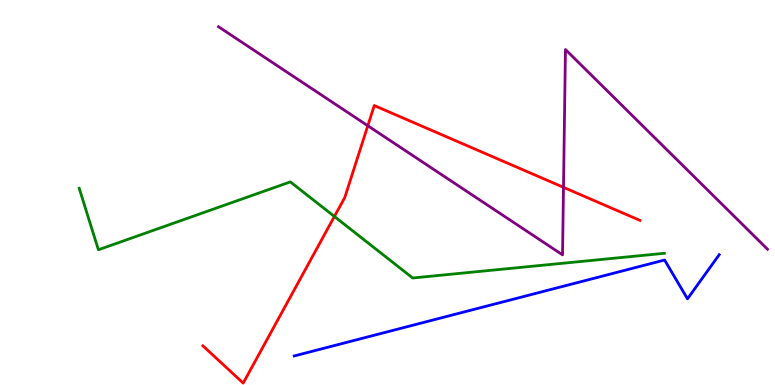[{'lines': ['blue', 'red'], 'intersections': []}, {'lines': ['green', 'red'], 'intersections': [{'x': 4.31, 'y': 4.38}]}, {'lines': ['purple', 'red'], 'intersections': [{'x': 4.75, 'y': 6.73}, {'x': 7.27, 'y': 5.13}]}, {'lines': ['blue', 'green'], 'intersections': []}, {'lines': ['blue', 'purple'], 'intersections': []}, {'lines': ['green', 'purple'], 'intersections': []}]